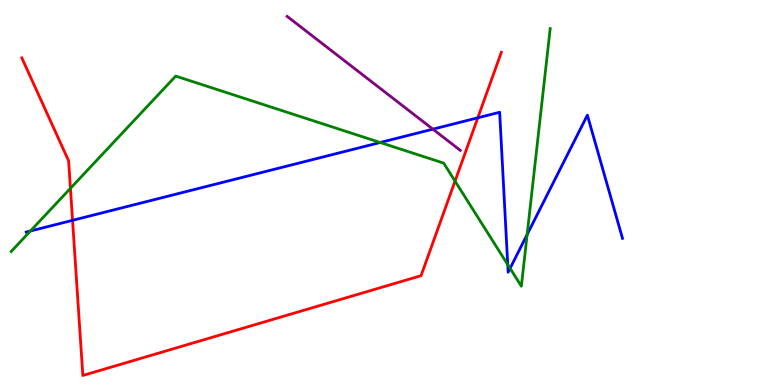[{'lines': ['blue', 'red'], 'intersections': [{'x': 0.936, 'y': 4.28}, {'x': 6.17, 'y': 6.94}]}, {'lines': ['green', 'red'], 'intersections': [{'x': 0.909, 'y': 5.11}, {'x': 5.87, 'y': 5.3}]}, {'lines': ['purple', 'red'], 'intersections': []}, {'lines': ['blue', 'green'], 'intersections': [{'x': 0.393, 'y': 4.0}, {'x': 4.91, 'y': 6.3}, {'x': 6.55, 'y': 3.13}, {'x': 6.58, 'y': 3.03}, {'x': 6.8, 'y': 3.91}]}, {'lines': ['blue', 'purple'], 'intersections': [{'x': 5.59, 'y': 6.65}]}, {'lines': ['green', 'purple'], 'intersections': []}]